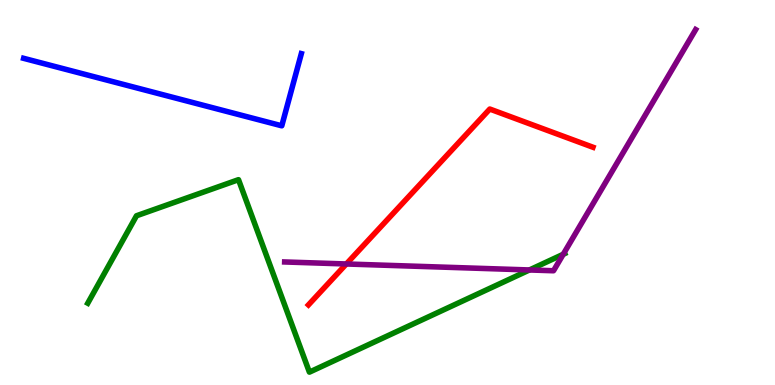[{'lines': ['blue', 'red'], 'intersections': []}, {'lines': ['green', 'red'], 'intersections': []}, {'lines': ['purple', 'red'], 'intersections': [{'x': 4.47, 'y': 3.14}]}, {'lines': ['blue', 'green'], 'intersections': []}, {'lines': ['blue', 'purple'], 'intersections': []}, {'lines': ['green', 'purple'], 'intersections': [{'x': 6.83, 'y': 2.99}, {'x': 7.27, 'y': 3.4}]}]